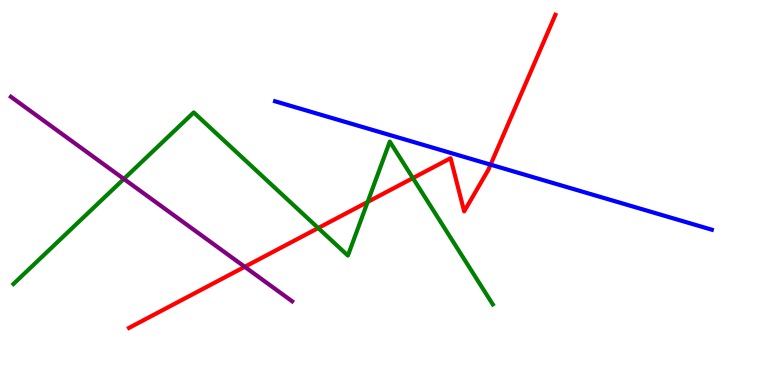[{'lines': ['blue', 'red'], 'intersections': [{'x': 6.33, 'y': 5.72}]}, {'lines': ['green', 'red'], 'intersections': [{'x': 4.11, 'y': 4.08}, {'x': 4.74, 'y': 4.75}, {'x': 5.33, 'y': 5.37}]}, {'lines': ['purple', 'red'], 'intersections': [{'x': 3.16, 'y': 3.07}]}, {'lines': ['blue', 'green'], 'intersections': []}, {'lines': ['blue', 'purple'], 'intersections': []}, {'lines': ['green', 'purple'], 'intersections': [{'x': 1.6, 'y': 5.35}]}]